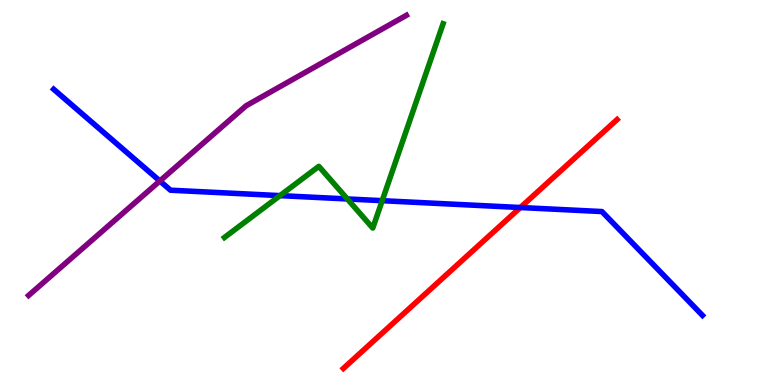[{'lines': ['blue', 'red'], 'intersections': [{'x': 6.71, 'y': 4.61}]}, {'lines': ['green', 'red'], 'intersections': []}, {'lines': ['purple', 'red'], 'intersections': []}, {'lines': ['blue', 'green'], 'intersections': [{'x': 3.61, 'y': 4.92}, {'x': 4.48, 'y': 4.83}, {'x': 4.93, 'y': 4.79}]}, {'lines': ['blue', 'purple'], 'intersections': [{'x': 2.06, 'y': 5.3}]}, {'lines': ['green', 'purple'], 'intersections': []}]